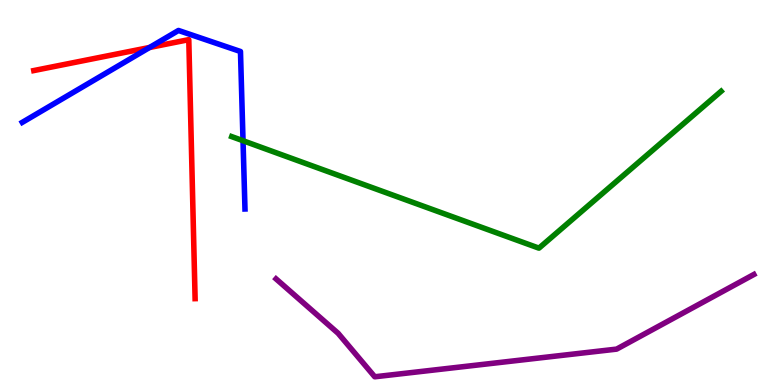[{'lines': ['blue', 'red'], 'intersections': [{'x': 1.93, 'y': 8.77}]}, {'lines': ['green', 'red'], 'intersections': []}, {'lines': ['purple', 'red'], 'intersections': []}, {'lines': ['blue', 'green'], 'intersections': [{'x': 3.14, 'y': 6.34}]}, {'lines': ['blue', 'purple'], 'intersections': []}, {'lines': ['green', 'purple'], 'intersections': []}]